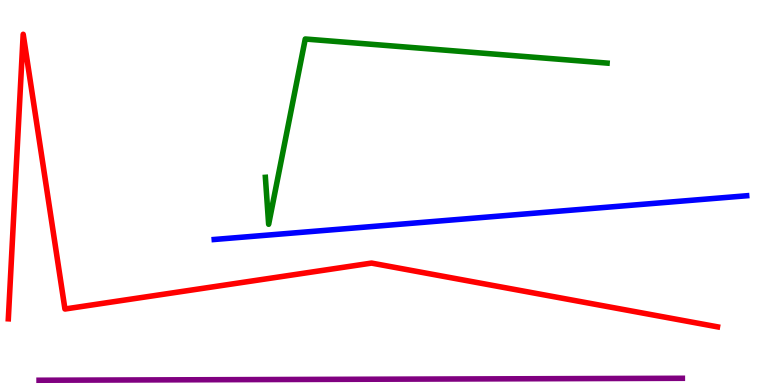[{'lines': ['blue', 'red'], 'intersections': []}, {'lines': ['green', 'red'], 'intersections': []}, {'lines': ['purple', 'red'], 'intersections': []}, {'lines': ['blue', 'green'], 'intersections': []}, {'lines': ['blue', 'purple'], 'intersections': []}, {'lines': ['green', 'purple'], 'intersections': []}]